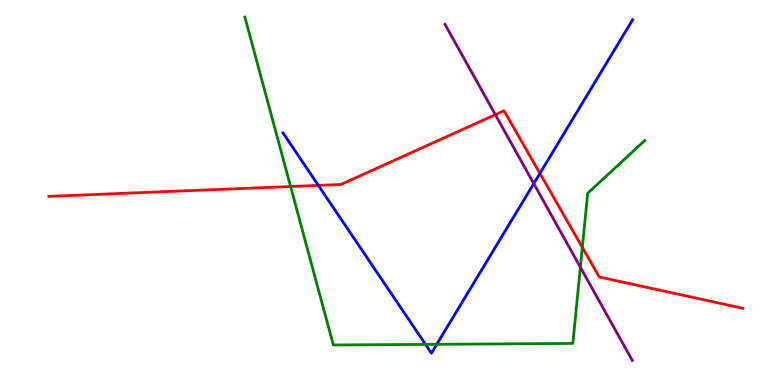[{'lines': ['blue', 'red'], 'intersections': [{'x': 4.11, 'y': 5.18}, {'x': 6.97, 'y': 5.5}]}, {'lines': ['green', 'red'], 'intersections': [{'x': 3.75, 'y': 5.16}, {'x': 7.51, 'y': 3.57}]}, {'lines': ['purple', 'red'], 'intersections': [{'x': 6.39, 'y': 7.02}]}, {'lines': ['blue', 'green'], 'intersections': [{'x': 5.49, 'y': 1.05}, {'x': 5.64, 'y': 1.06}]}, {'lines': ['blue', 'purple'], 'intersections': [{'x': 6.89, 'y': 5.23}]}, {'lines': ['green', 'purple'], 'intersections': [{'x': 7.49, 'y': 3.06}]}]